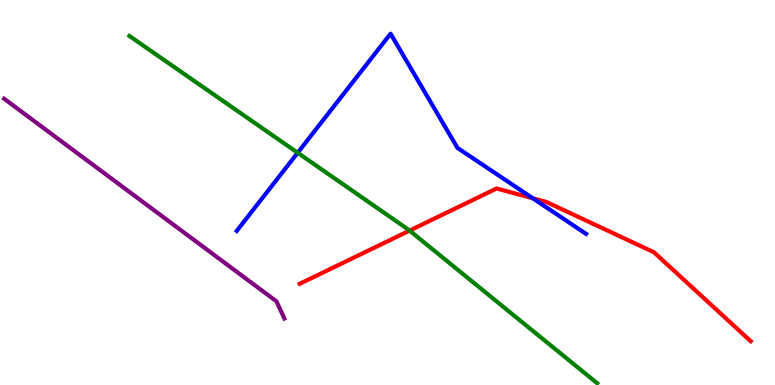[{'lines': ['blue', 'red'], 'intersections': [{'x': 6.87, 'y': 4.85}]}, {'lines': ['green', 'red'], 'intersections': [{'x': 5.28, 'y': 4.01}]}, {'lines': ['purple', 'red'], 'intersections': []}, {'lines': ['blue', 'green'], 'intersections': [{'x': 3.84, 'y': 6.03}]}, {'lines': ['blue', 'purple'], 'intersections': []}, {'lines': ['green', 'purple'], 'intersections': []}]